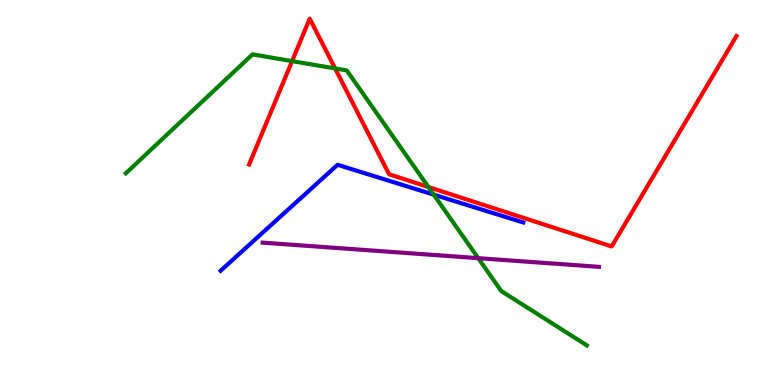[{'lines': ['blue', 'red'], 'intersections': []}, {'lines': ['green', 'red'], 'intersections': [{'x': 3.77, 'y': 8.41}, {'x': 4.32, 'y': 8.22}, {'x': 5.53, 'y': 5.14}]}, {'lines': ['purple', 'red'], 'intersections': []}, {'lines': ['blue', 'green'], 'intersections': [{'x': 5.6, 'y': 4.94}]}, {'lines': ['blue', 'purple'], 'intersections': []}, {'lines': ['green', 'purple'], 'intersections': [{'x': 6.17, 'y': 3.29}]}]